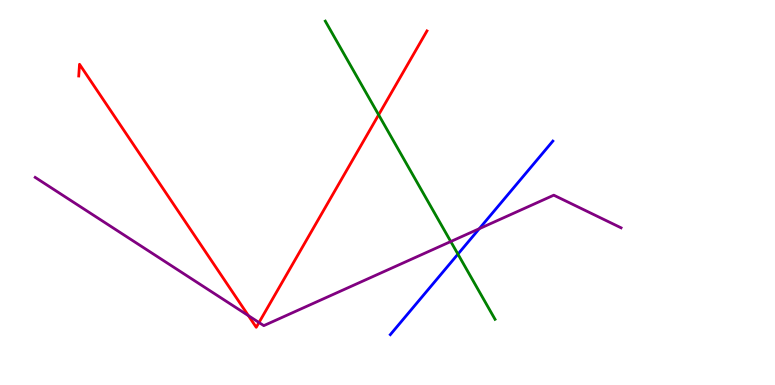[{'lines': ['blue', 'red'], 'intersections': []}, {'lines': ['green', 'red'], 'intersections': [{'x': 4.89, 'y': 7.02}]}, {'lines': ['purple', 'red'], 'intersections': [{'x': 3.21, 'y': 1.8}, {'x': 3.34, 'y': 1.62}]}, {'lines': ['blue', 'green'], 'intersections': [{'x': 5.91, 'y': 3.4}]}, {'lines': ['blue', 'purple'], 'intersections': [{'x': 6.18, 'y': 4.06}]}, {'lines': ['green', 'purple'], 'intersections': [{'x': 5.82, 'y': 3.73}]}]